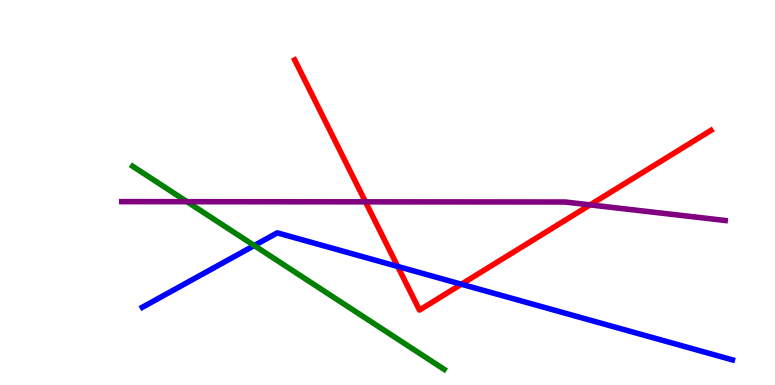[{'lines': ['blue', 'red'], 'intersections': [{'x': 5.13, 'y': 3.08}, {'x': 5.95, 'y': 2.62}]}, {'lines': ['green', 'red'], 'intersections': []}, {'lines': ['purple', 'red'], 'intersections': [{'x': 4.72, 'y': 4.76}, {'x': 7.61, 'y': 4.68}]}, {'lines': ['blue', 'green'], 'intersections': [{'x': 3.28, 'y': 3.62}]}, {'lines': ['blue', 'purple'], 'intersections': []}, {'lines': ['green', 'purple'], 'intersections': [{'x': 2.41, 'y': 4.76}]}]